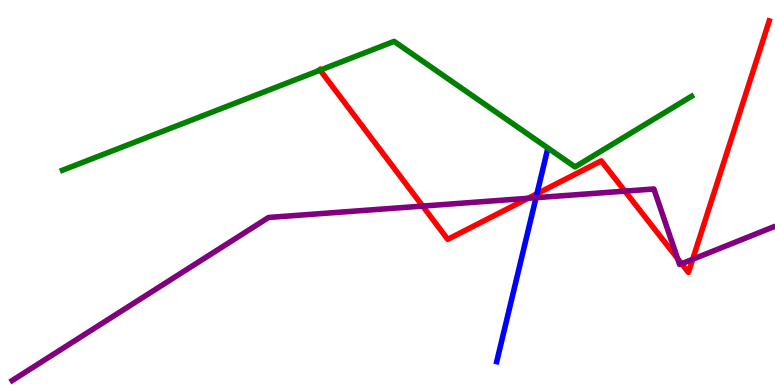[{'lines': ['blue', 'red'], 'intersections': [{'x': 6.93, 'y': 4.97}]}, {'lines': ['green', 'red'], 'intersections': [{'x': 4.13, 'y': 8.18}]}, {'lines': ['purple', 'red'], 'intersections': [{'x': 5.45, 'y': 4.65}, {'x': 6.81, 'y': 4.85}, {'x': 8.06, 'y': 5.04}, {'x': 8.74, 'y': 3.29}, {'x': 8.8, 'y': 3.15}, {'x': 8.94, 'y': 3.27}]}, {'lines': ['blue', 'green'], 'intersections': []}, {'lines': ['blue', 'purple'], 'intersections': [{'x': 6.92, 'y': 4.86}]}, {'lines': ['green', 'purple'], 'intersections': []}]